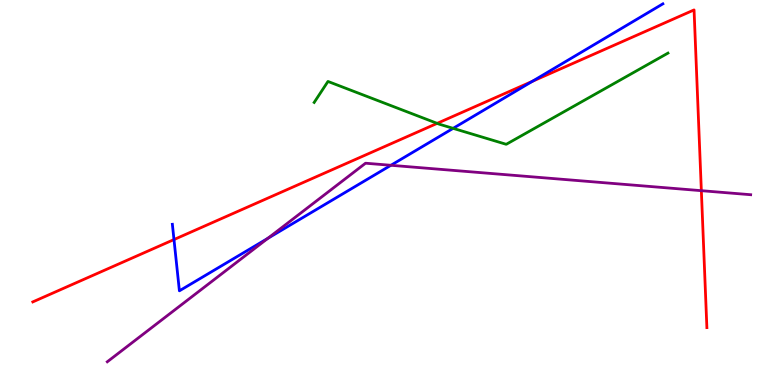[{'lines': ['blue', 'red'], 'intersections': [{'x': 2.24, 'y': 3.78}, {'x': 6.87, 'y': 7.89}]}, {'lines': ['green', 'red'], 'intersections': [{'x': 5.64, 'y': 6.8}]}, {'lines': ['purple', 'red'], 'intersections': [{'x': 9.05, 'y': 5.05}]}, {'lines': ['blue', 'green'], 'intersections': [{'x': 5.85, 'y': 6.67}]}, {'lines': ['blue', 'purple'], 'intersections': [{'x': 3.46, 'y': 3.81}, {'x': 5.04, 'y': 5.71}]}, {'lines': ['green', 'purple'], 'intersections': []}]